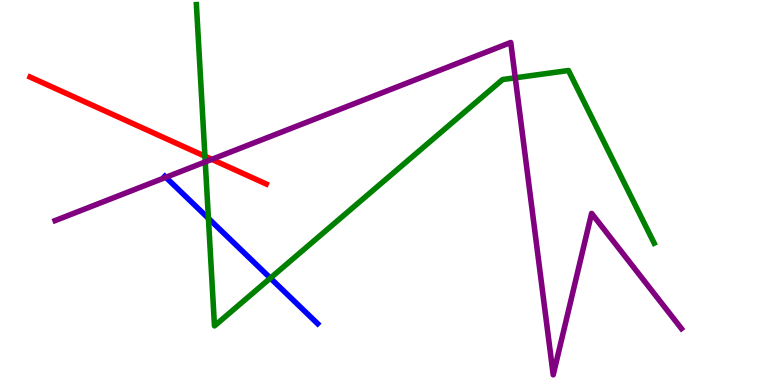[{'lines': ['blue', 'red'], 'intersections': []}, {'lines': ['green', 'red'], 'intersections': [{'x': 2.64, 'y': 5.94}]}, {'lines': ['purple', 'red'], 'intersections': [{'x': 2.73, 'y': 5.86}]}, {'lines': ['blue', 'green'], 'intersections': [{'x': 2.69, 'y': 4.33}, {'x': 3.49, 'y': 2.78}]}, {'lines': ['blue', 'purple'], 'intersections': [{'x': 2.14, 'y': 5.39}]}, {'lines': ['green', 'purple'], 'intersections': [{'x': 2.65, 'y': 5.79}, {'x': 6.65, 'y': 7.98}]}]